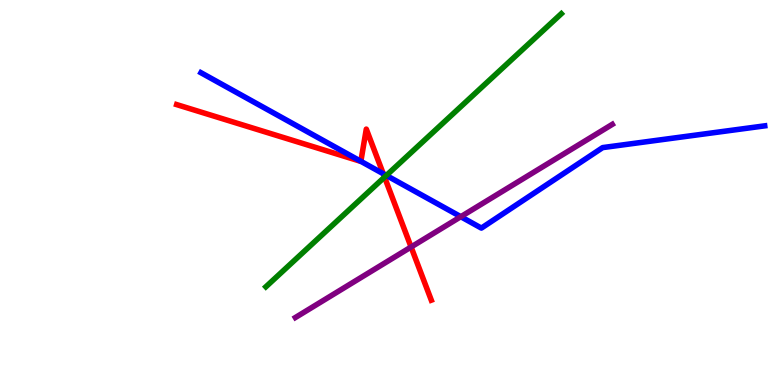[{'lines': ['blue', 'red'], 'intersections': [{'x': 4.66, 'y': 5.81}, {'x': 4.95, 'y': 5.49}]}, {'lines': ['green', 'red'], 'intersections': [{'x': 4.96, 'y': 5.4}]}, {'lines': ['purple', 'red'], 'intersections': [{'x': 5.3, 'y': 3.58}]}, {'lines': ['blue', 'green'], 'intersections': [{'x': 4.99, 'y': 5.44}]}, {'lines': ['blue', 'purple'], 'intersections': [{'x': 5.95, 'y': 4.37}]}, {'lines': ['green', 'purple'], 'intersections': []}]